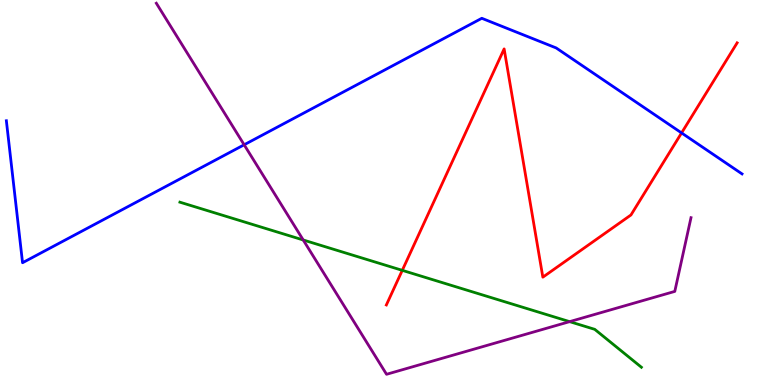[{'lines': ['blue', 'red'], 'intersections': [{'x': 8.79, 'y': 6.55}]}, {'lines': ['green', 'red'], 'intersections': [{'x': 5.19, 'y': 2.98}]}, {'lines': ['purple', 'red'], 'intersections': []}, {'lines': ['blue', 'green'], 'intersections': []}, {'lines': ['blue', 'purple'], 'intersections': [{'x': 3.15, 'y': 6.24}]}, {'lines': ['green', 'purple'], 'intersections': [{'x': 3.91, 'y': 3.77}, {'x': 7.35, 'y': 1.65}]}]